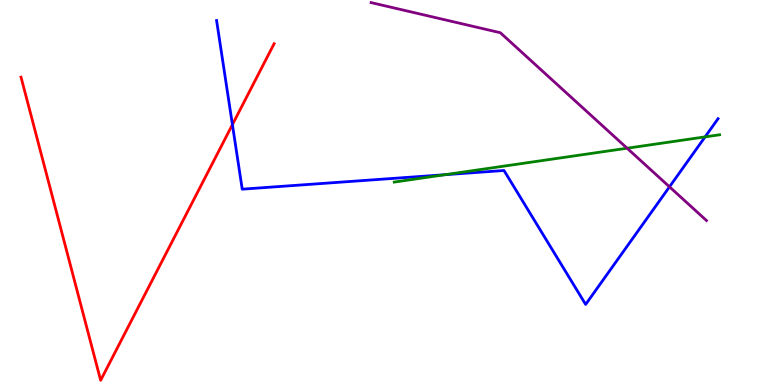[{'lines': ['blue', 'red'], 'intersections': [{'x': 3.0, 'y': 6.76}]}, {'lines': ['green', 'red'], 'intersections': []}, {'lines': ['purple', 'red'], 'intersections': []}, {'lines': ['blue', 'green'], 'intersections': [{'x': 5.74, 'y': 5.46}, {'x': 9.1, 'y': 6.44}]}, {'lines': ['blue', 'purple'], 'intersections': [{'x': 8.64, 'y': 5.15}]}, {'lines': ['green', 'purple'], 'intersections': [{'x': 8.09, 'y': 6.15}]}]